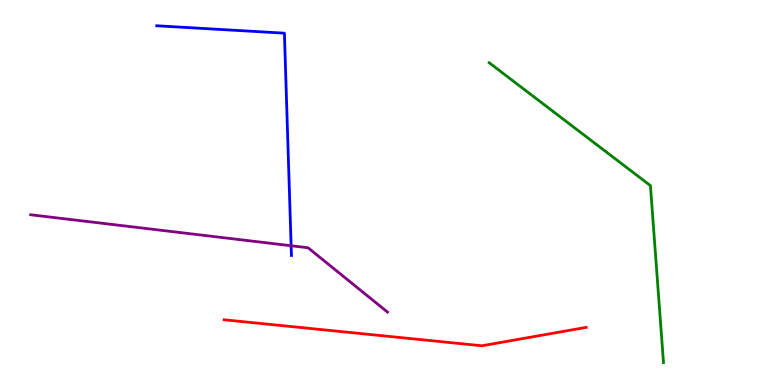[{'lines': ['blue', 'red'], 'intersections': []}, {'lines': ['green', 'red'], 'intersections': []}, {'lines': ['purple', 'red'], 'intersections': []}, {'lines': ['blue', 'green'], 'intersections': []}, {'lines': ['blue', 'purple'], 'intersections': [{'x': 3.76, 'y': 3.62}]}, {'lines': ['green', 'purple'], 'intersections': []}]